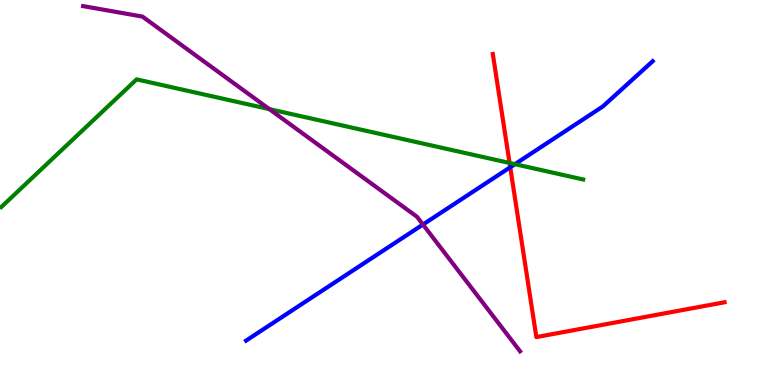[{'lines': ['blue', 'red'], 'intersections': [{'x': 6.58, 'y': 5.66}]}, {'lines': ['green', 'red'], 'intersections': [{'x': 6.58, 'y': 5.77}]}, {'lines': ['purple', 'red'], 'intersections': []}, {'lines': ['blue', 'green'], 'intersections': [{'x': 6.64, 'y': 5.74}]}, {'lines': ['blue', 'purple'], 'intersections': [{'x': 5.46, 'y': 4.17}]}, {'lines': ['green', 'purple'], 'intersections': [{'x': 3.48, 'y': 7.17}]}]